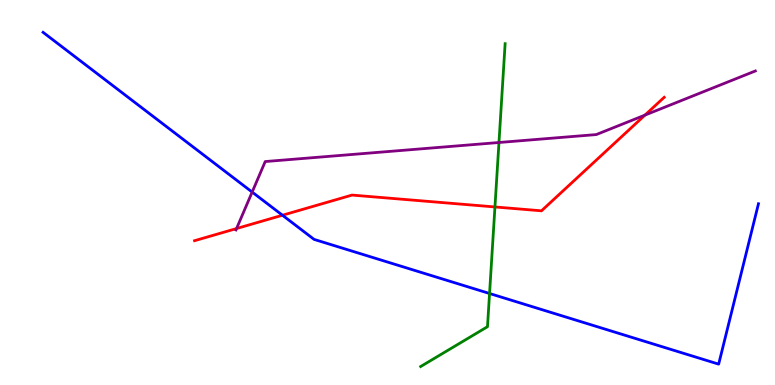[{'lines': ['blue', 'red'], 'intersections': [{'x': 3.64, 'y': 4.41}]}, {'lines': ['green', 'red'], 'intersections': [{'x': 6.39, 'y': 4.62}]}, {'lines': ['purple', 'red'], 'intersections': [{'x': 3.05, 'y': 4.06}, {'x': 8.32, 'y': 7.01}]}, {'lines': ['blue', 'green'], 'intersections': [{'x': 6.32, 'y': 2.38}]}, {'lines': ['blue', 'purple'], 'intersections': [{'x': 3.25, 'y': 5.01}]}, {'lines': ['green', 'purple'], 'intersections': [{'x': 6.44, 'y': 6.3}]}]